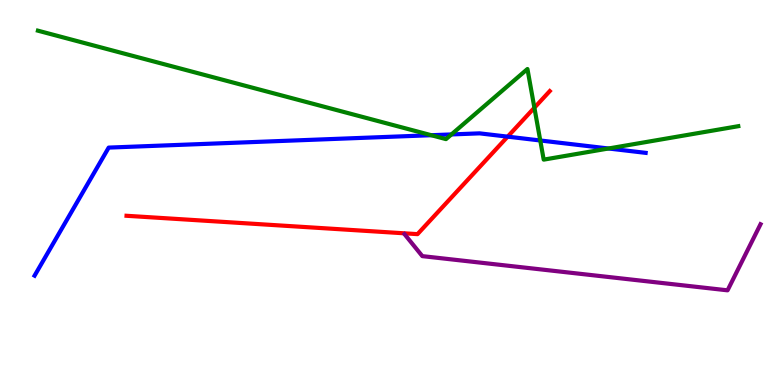[{'lines': ['blue', 'red'], 'intersections': [{'x': 6.55, 'y': 6.45}]}, {'lines': ['green', 'red'], 'intersections': [{'x': 6.9, 'y': 7.2}]}, {'lines': ['purple', 'red'], 'intersections': []}, {'lines': ['blue', 'green'], 'intersections': [{'x': 5.57, 'y': 6.49}, {'x': 5.82, 'y': 6.51}, {'x': 6.97, 'y': 6.35}, {'x': 7.85, 'y': 6.14}]}, {'lines': ['blue', 'purple'], 'intersections': []}, {'lines': ['green', 'purple'], 'intersections': []}]